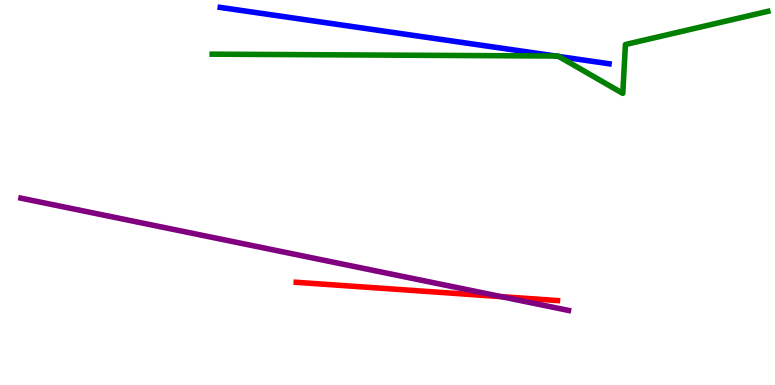[{'lines': ['blue', 'red'], 'intersections': []}, {'lines': ['green', 'red'], 'intersections': []}, {'lines': ['purple', 'red'], 'intersections': [{'x': 6.47, 'y': 2.3}]}, {'lines': ['blue', 'green'], 'intersections': [{'x': 7.17, 'y': 8.54}, {'x': 7.21, 'y': 8.53}]}, {'lines': ['blue', 'purple'], 'intersections': []}, {'lines': ['green', 'purple'], 'intersections': []}]